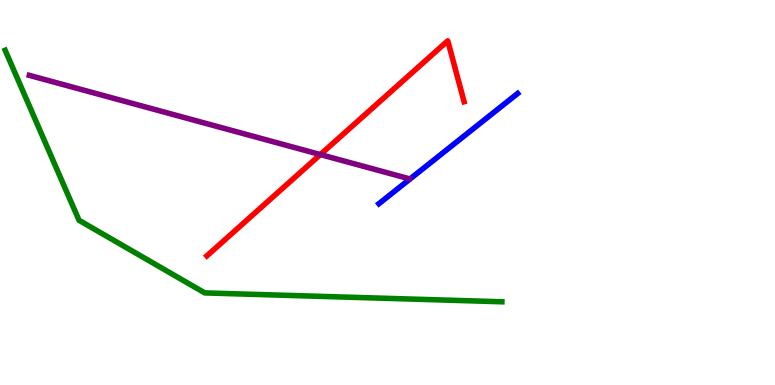[{'lines': ['blue', 'red'], 'intersections': []}, {'lines': ['green', 'red'], 'intersections': []}, {'lines': ['purple', 'red'], 'intersections': [{'x': 4.13, 'y': 5.99}]}, {'lines': ['blue', 'green'], 'intersections': []}, {'lines': ['blue', 'purple'], 'intersections': []}, {'lines': ['green', 'purple'], 'intersections': []}]